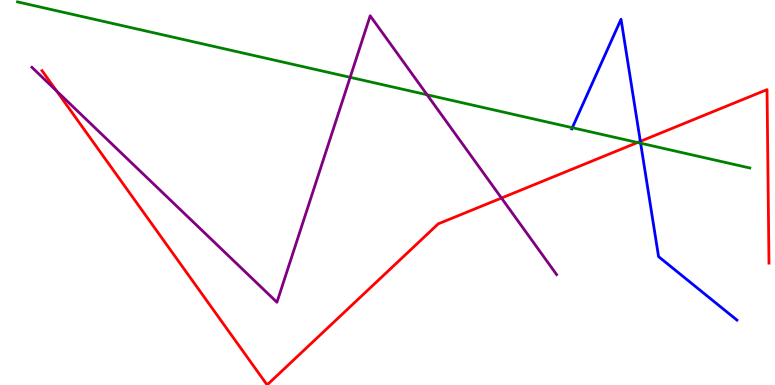[{'lines': ['blue', 'red'], 'intersections': [{'x': 8.26, 'y': 6.33}]}, {'lines': ['green', 'red'], 'intersections': [{'x': 8.23, 'y': 6.3}]}, {'lines': ['purple', 'red'], 'intersections': [{'x': 0.73, 'y': 7.64}, {'x': 6.47, 'y': 4.86}]}, {'lines': ['blue', 'green'], 'intersections': [{'x': 7.38, 'y': 6.68}, {'x': 8.27, 'y': 6.28}]}, {'lines': ['blue', 'purple'], 'intersections': []}, {'lines': ['green', 'purple'], 'intersections': [{'x': 4.52, 'y': 7.99}, {'x': 5.51, 'y': 7.54}]}]